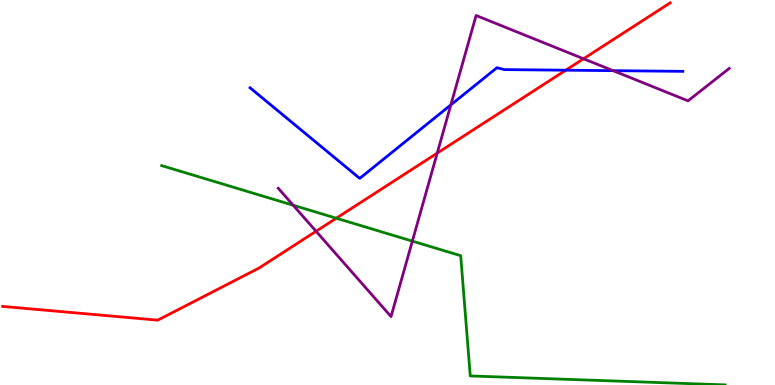[{'lines': ['blue', 'red'], 'intersections': [{'x': 7.3, 'y': 8.18}]}, {'lines': ['green', 'red'], 'intersections': [{'x': 4.34, 'y': 4.33}]}, {'lines': ['purple', 'red'], 'intersections': [{'x': 4.08, 'y': 3.99}, {'x': 5.64, 'y': 6.02}, {'x': 7.53, 'y': 8.47}]}, {'lines': ['blue', 'green'], 'intersections': []}, {'lines': ['blue', 'purple'], 'intersections': [{'x': 5.82, 'y': 7.28}, {'x': 7.91, 'y': 8.16}]}, {'lines': ['green', 'purple'], 'intersections': [{'x': 3.78, 'y': 4.67}, {'x': 5.32, 'y': 3.74}]}]